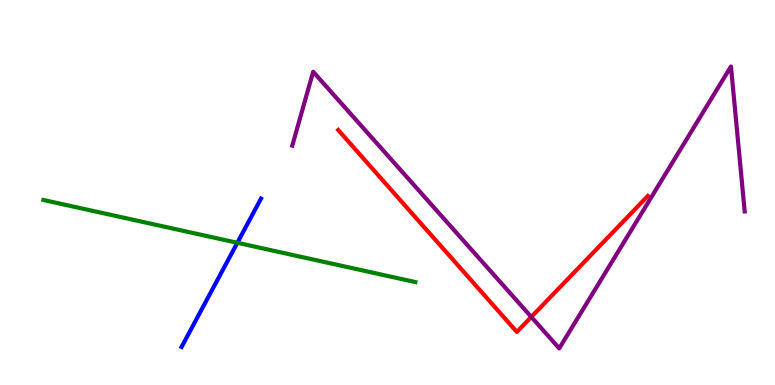[{'lines': ['blue', 'red'], 'intersections': []}, {'lines': ['green', 'red'], 'intersections': []}, {'lines': ['purple', 'red'], 'intersections': [{'x': 6.86, 'y': 1.77}]}, {'lines': ['blue', 'green'], 'intersections': [{'x': 3.06, 'y': 3.69}]}, {'lines': ['blue', 'purple'], 'intersections': []}, {'lines': ['green', 'purple'], 'intersections': []}]